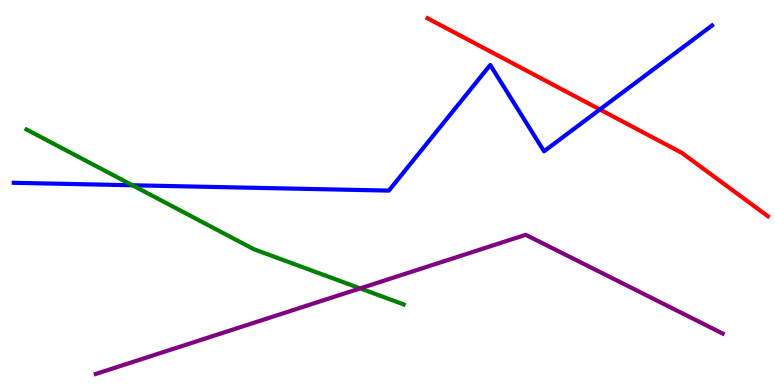[{'lines': ['blue', 'red'], 'intersections': [{'x': 7.74, 'y': 7.16}]}, {'lines': ['green', 'red'], 'intersections': []}, {'lines': ['purple', 'red'], 'intersections': []}, {'lines': ['blue', 'green'], 'intersections': [{'x': 1.71, 'y': 5.19}]}, {'lines': ['blue', 'purple'], 'intersections': []}, {'lines': ['green', 'purple'], 'intersections': [{'x': 4.65, 'y': 2.51}]}]